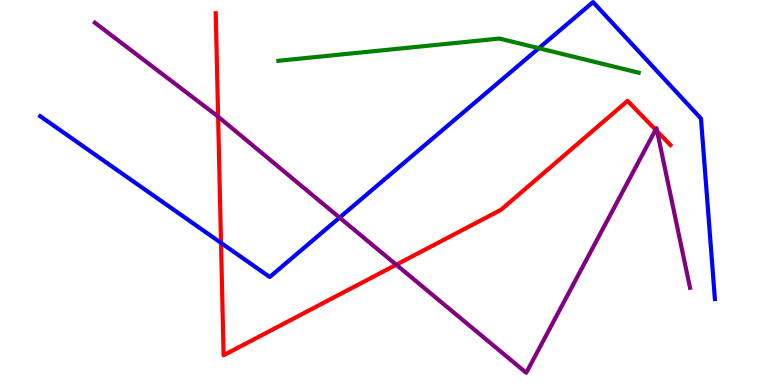[{'lines': ['blue', 'red'], 'intersections': [{'x': 2.85, 'y': 3.69}]}, {'lines': ['green', 'red'], 'intersections': []}, {'lines': ['purple', 'red'], 'intersections': [{'x': 2.81, 'y': 6.97}, {'x': 5.11, 'y': 3.12}, {'x': 8.46, 'y': 6.63}, {'x': 8.48, 'y': 6.59}]}, {'lines': ['blue', 'green'], 'intersections': [{'x': 6.95, 'y': 8.75}]}, {'lines': ['blue', 'purple'], 'intersections': [{'x': 4.38, 'y': 4.35}]}, {'lines': ['green', 'purple'], 'intersections': []}]